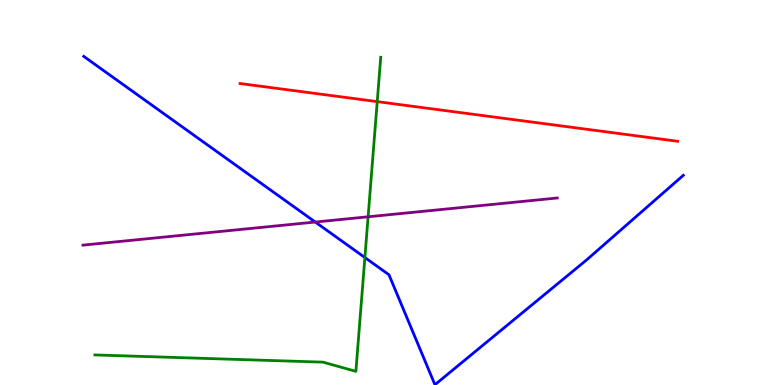[{'lines': ['blue', 'red'], 'intersections': []}, {'lines': ['green', 'red'], 'intersections': [{'x': 4.87, 'y': 7.36}]}, {'lines': ['purple', 'red'], 'intersections': []}, {'lines': ['blue', 'green'], 'intersections': [{'x': 4.71, 'y': 3.31}]}, {'lines': ['blue', 'purple'], 'intersections': [{'x': 4.07, 'y': 4.23}]}, {'lines': ['green', 'purple'], 'intersections': [{'x': 4.75, 'y': 4.37}]}]